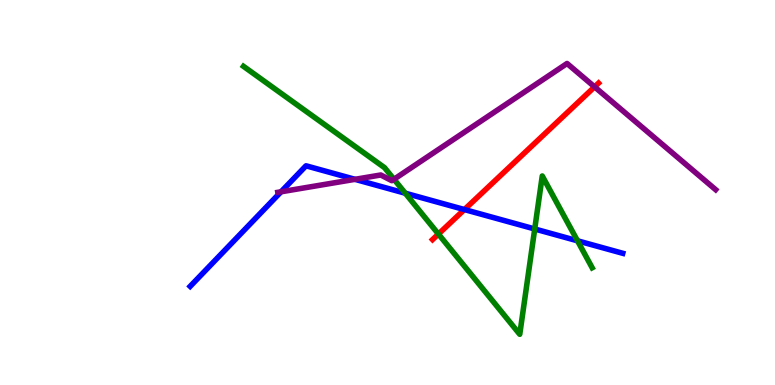[{'lines': ['blue', 'red'], 'intersections': [{'x': 5.99, 'y': 4.56}]}, {'lines': ['green', 'red'], 'intersections': [{'x': 5.66, 'y': 3.92}]}, {'lines': ['purple', 'red'], 'intersections': [{'x': 7.67, 'y': 7.74}]}, {'lines': ['blue', 'green'], 'intersections': [{'x': 5.23, 'y': 4.98}, {'x': 6.9, 'y': 4.05}, {'x': 7.45, 'y': 3.75}]}, {'lines': ['blue', 'purple'], 'intersections': [{'x': 3.63, 'y': 5.02}, {'x': 4.58, 'y': 5.34}]}, {'lines': ['green', 'purple'], 'intersections': [{'x': 5.08, 'y': 5.34}]}]